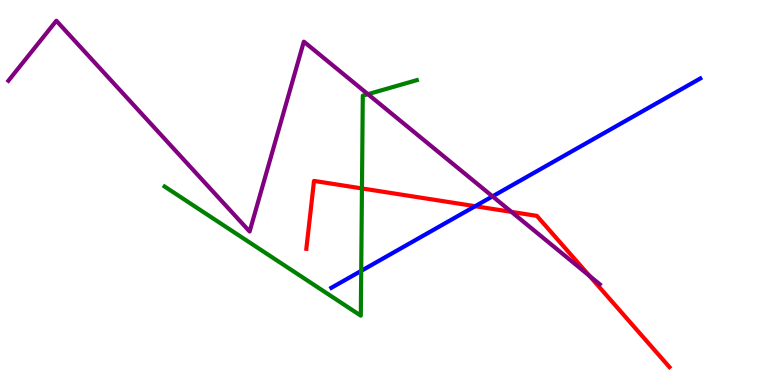[{'lines': ['blue', 'red'], 'intersections': [{'x': 6.13, 'y': 4.64}]}, {'lines': ['green', 'red'], 'intersections': [{'x': 4.67, 'y': 5.11}]}, {'lines': ['purple', 'red'], 'intersections': [{'x': 6.6, 'y': 4.5}, {'x': 7.61, 'y': 2.84}]}, {'lines': ['blue', 'green'], 'intersections': [{'x': 4.66, 'y': 2.96}]}, {'lines': ['blue', 'purple'], 'intersections': [{'x': 6.36, 'y': 4.9}]}, {'lines': ['green', 'purple'], 'intersections': [{'x': 4.75, 'y': 7.55}]}]